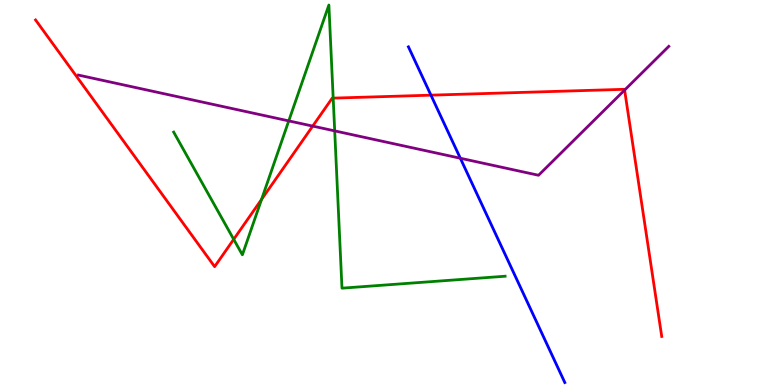[{'lines': ['blue', 'red'], 'intersections': [{'x': 5.56, 'y': 7.53}]}, {'lines': ['green', 'red'], 'intersections': [{'x': 3.02, 'y': 3.78}, {'x': 3.38, 'y': 4.82}, {'x': 4.3, 'y': 7.45}]}, {'lines': ['purple', 'red'], 'intersections': [{'x': 4.03, 'y': 6.72}, {'x': 8.06, 'y': 7.66}]}, {'lines': ['blue', 'green'], 'intersections': []}, {'lines': ['blue', 'purple'], 'intersections': [{'x': 5.94, 'y': 5.89}]}, {'lines': ['green', 'purple'], 'intersections': [{'x': 3.73, 'y': 6.86}, {'x': 4.32, 'y': 6.6}]}]